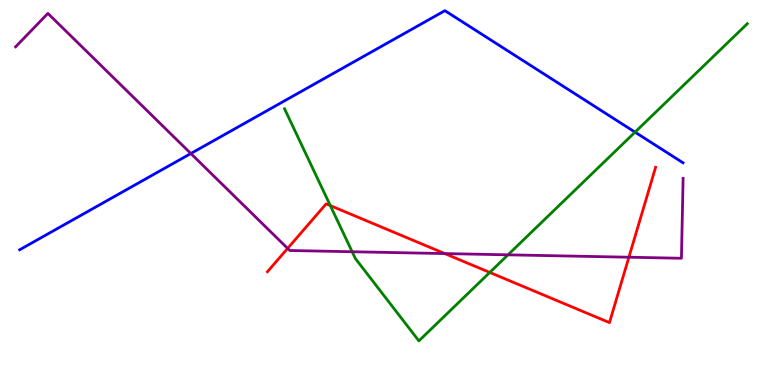[{'lines': ['blue', 'red'], 'intersections': []}, {'lines': ['green', 'red'], 'intersections': [{'x': 4.26, 'y': 4.66}, {'x': 6.32, 'y': 2.92}]}, {'lines': ['purple', 'red'], 'intersections': [{'x': 3.71, 'y': 3.55}, {'x': 5.74, 'y': 3.41}, {'x': 8.11, 'y': 3.32}]}, {'lines': ['blue', 'green'], 'intersections': [{'x': 8.19, 'y': 6.57}]}, {'lines': ['blue', 'purple'], 'intersections': [{'x': 2.46, 'y': 6.01}]}, {'lines': ['green', 'purple'], 'intersections': [{'x': 4.54, 'y': 3.46}, {'x': 6.55, 'y': 3.38}]}]